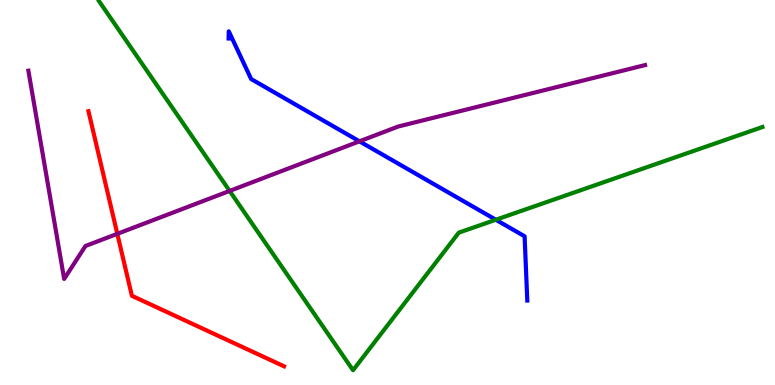[{'lines': ['blue', 'red'], 'intersections': []}, {'lines': ['green', 'red'], 'intersections': []}, {'lines': ['purple', 'red'], 'intersections': [{'x': 1.51, 'y': 3.93}]}, {'lines': ['blue', 'green'], 'intersections': [{'x': 6.4, 'y': 4.29}]}, {'lines': ['blue', 'purple'], 'intersections': [{'x': 4.64, 'y': 6.33}]}, {'lines': ['green', 'purple'], 'intersections': [{'x': 2.96, 'y': 5.04}]}]